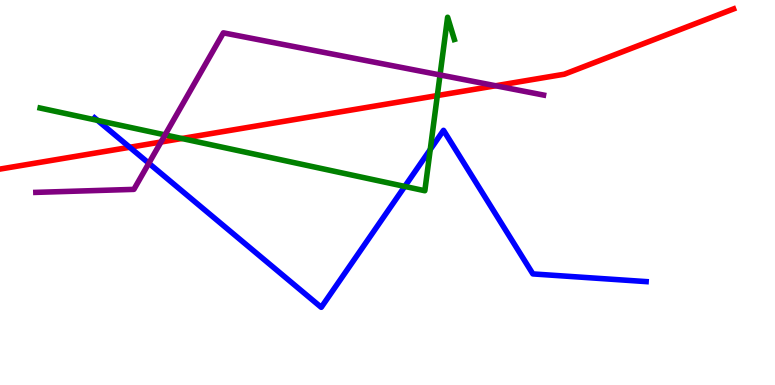[{'lines': ['blue', 'red'], 'intersections': [{'x': 1.67, 'y': 6.17}]}, {'lines': ['green', 'red'], 'intersections': [{'x': 2.35, 'y': 6.4}, {'x': 5.64, 'y': 7.52}]}, {'lines': ['purple', 'red'], 'intersections': [{'x': 2.08, 'y': 6.31}, {'x': 6.4, 'y': 7.77}]}, {'lines': ['blue', 'green'], 'intersections': [{'x': 1.26, 'y': 6.87}, {'x': 5.22, 'y': 5.16}, {'x': 5.55, 'y': 6.12}]}, {'lines': ['blue', 'purple'], 'intersections': [{'x': 1.92, 'y': 5.76}]}, {'lines': ['green', 'purple'], 'intersections': [{'x': 2.13, 'y': 6.5}, {'x': 5.68, 'y': 8.05}]}]